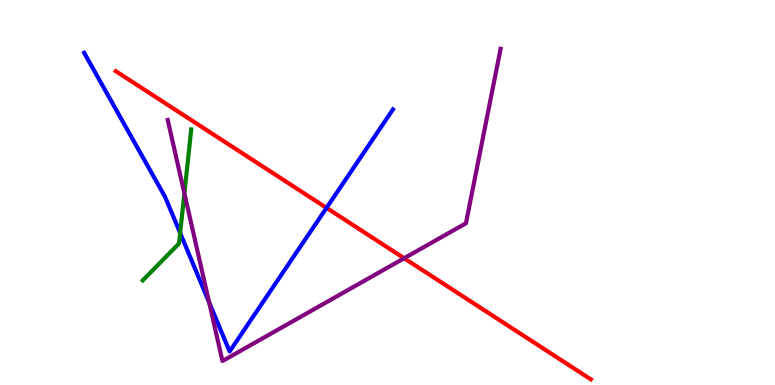[{'lines': ['blue', 'red'], 'intersections': [{'x': 4.21, 'y': 4.6}]}, {'lines': ['green', 'red'], 'intersections': []}, {'lines': ['purple', 'red'], 'intersections': [{'x': 5.21, 'y': 3.29}]}, {'lines': ['blue', 'green'], 'intersections': [{'x': 2.32, 'y': 3.95}]}, {'lines': ['blue', 'purple'], 'intersections': [{'x': 2.7, 'y': 2.14}]}, {'lines': ['green', 'purple'], 'intersections': [{'x': 2.38, 'y': 4.98}]}]